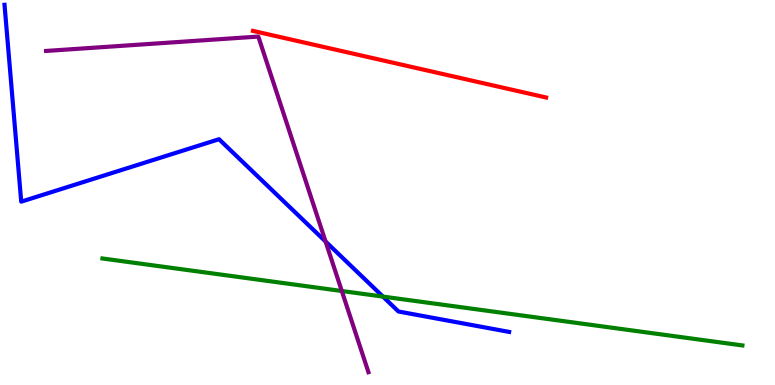[{'lines': ['blue', 'red'], 'intersections': []}, {'lines': ['green', 'red'], 'intersections': []}, {'lines': ['purple', 'red'], 'intersections': []}, {'lines': ['blue', 'green'], 'intersections': [{'x': 4.94, 'y': 2.3}]}, {'lines': ['blue', 'purple'], 'intersections': [{'x': 4.2, 'y': 3.73}]}, {'lines': ['green', 'purple'], 'intersections': [{'x': 4.41, 'y': 2.44}]}]